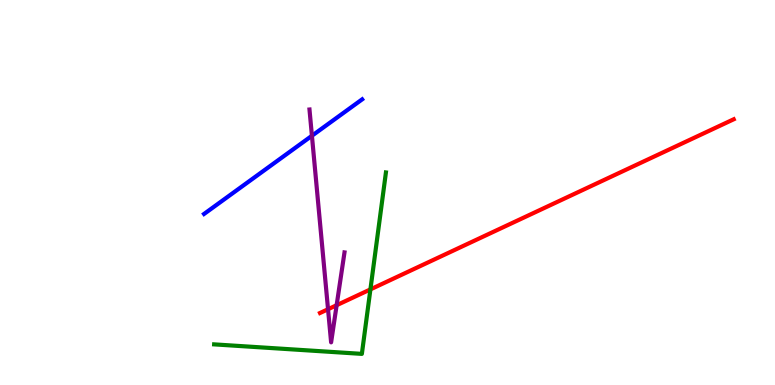[{'lines': ['blue', 'red'], 'intersections': []}, {'lines': ['green', 'red'], 'intersections': [{'x': 4.78, 'y': 2.48}]}, {'lines': ['purple', 'red'], 'intersections': [{'x': 4.23, 'y': 1.97}, {'x': 4.34, 'y': 2.07}]}, {'lines': ['blue', 'green'], 'intersections': []}, {'lines': ['blue', 'purple'], 'intersections': [{'x': 4.02, 'y': 6.47}]}, {'lines': ['green', 'purple'], 'intersections': []}]